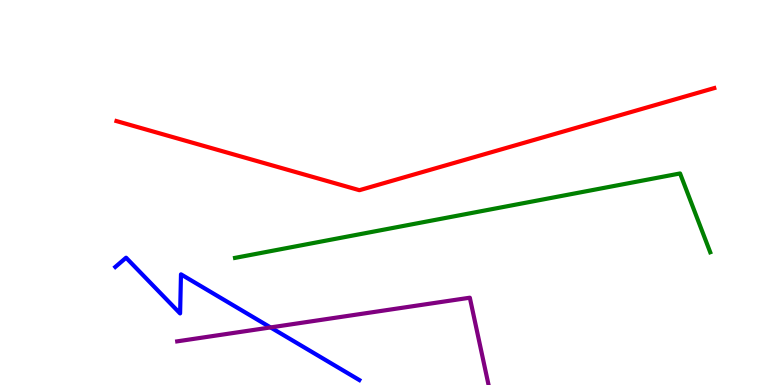[{'lines': ['blue', 'red'], 'intersections': []}, {'lines': ['green', 'red'], 'intersections': []}, {'lines': ['purple', 'red'], 'intersections': []}, {'lines': ['blue', 'green'], 'intersections': []}, {'lines': ['blue', 'purple'], 'intersections': [{'x': 3.49, 'y': 1.5}]}, {'lines': ['green', 'purple'], 'intersections': []}]